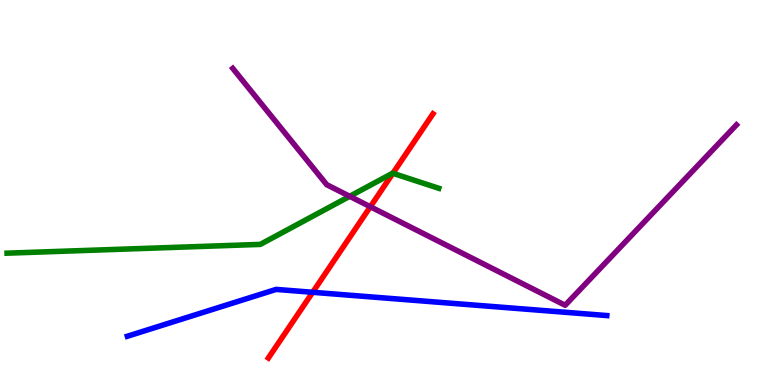[{'lines': ['blue', 'red'], 'intersections': [{'x': 4.03, 'y': 2.41}]}, {'lines': ['green', 'red'], 'intersections': [{'x': 5.07, 'y': 5.5}]}, {'lines': ['purple', 'red'], 'intersections': [{'x': 4.78, 'y': 4.63}]}, {'lines': ['blue', 'green'], 'intersections': []}, {'lines': ['blue', 'purple'], 'intersections': []}, {'lines': ['green', 'purple'], 'intersections': [{'x': 4.51, 'y': 4.9}]}]